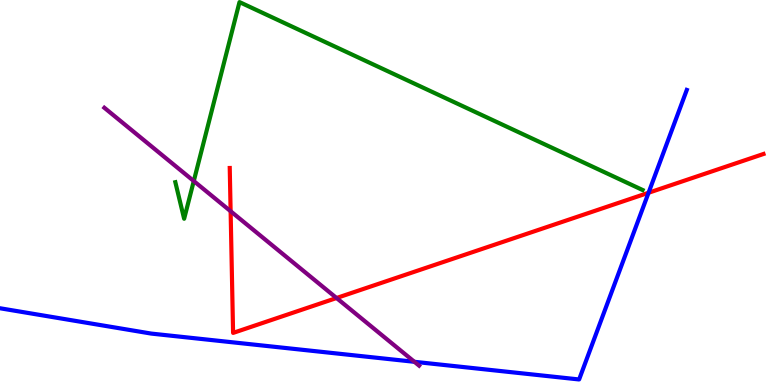[{'lines': ['blue', 'red'], 'intersections': [{'x': 8.37, 'y': 4.99}]}, {'lines': ['green', 'red'], 'intersections': []}, {'lines': ['purple', 'red'], 'intersections': [{'x': 2.98, 'y': 4.51}, {'x': 4.34, 'y': 2.26}]}, {'lines': ['blue', 'green'], 'intersections': []}, {'lines': ['blue', 'purple'], 'intersections': [{'x': 5.35, 'y': 0.603}]}, {'lines': ['green', 'purple'], 'intersections': [{'x': 2.5, 'y': 5.3}]}]